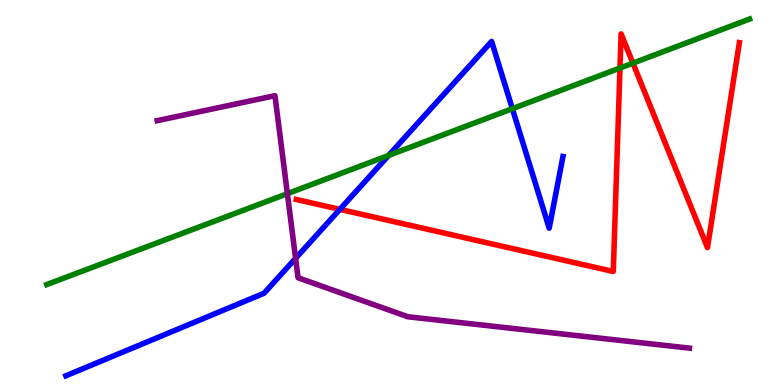[{'lines': ['blue', 'red'], 'intersections': [{'x': 4.39, 'y': 4.56}]}, {'lines': ['green', 'red'], 'intersections': [{'x': 8.0, 'y': 8.23}, {'x': 8.17, 'y': 8.36}]}, {'lines': ['purple', 'red'], 'intersections': []}, {'lines': ['blue', 'green'], 'intersections': [{'x': 5.01, 'y': 5.96}, {'x': 6.61, 'y': 7.18}]}, {'lines': ['blue', 'purple'], 'intersections': [{'x': 3.81, 'y': 3.29}]}, {'lines': ['green', 'purple'], 'intersections': [{'x': 3.71, 'y': 4.97}]}]